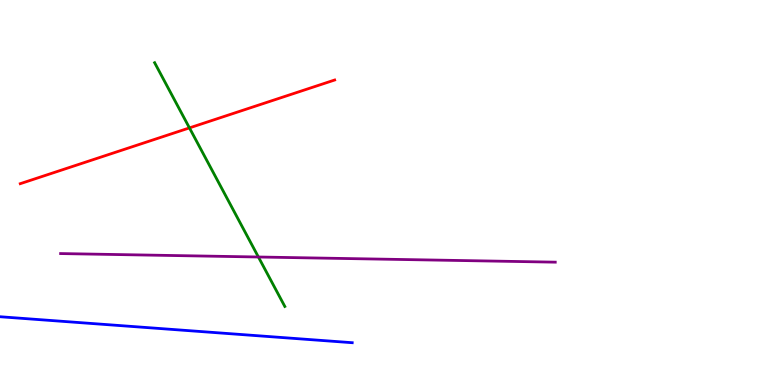[{'lines': ['blue', 'red'], 'intersections': []}, {'lines': ['green', 'red'], 'intersections': [{'x': 2.44, 'y': 6.68}]}, {'lines': ['purple', 'red'], 'intersections': []}, {'lines': ['blue', 'green'], 'intersections': []}, {'lines': ['blue', 'purple'], 'intersections': []}, {'lines': ['green', 'purple'], 'intersections': [{'x': 3.33, 'y': 3.32}]}]